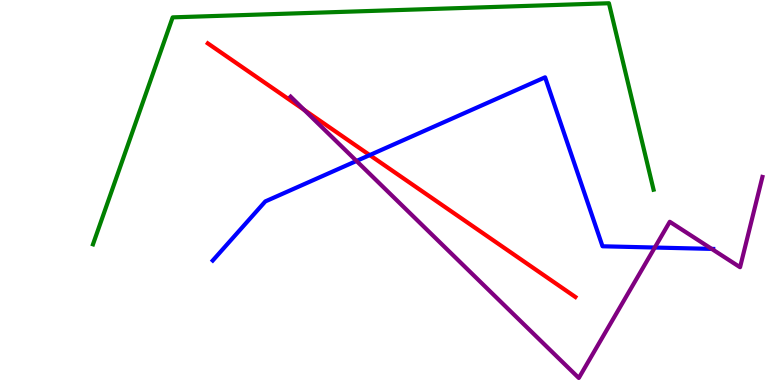[{'lines': ['blue', 'red'], 'intersections': [{'x': 4.77, 'y': 5.97}]}, {'lines': ['green', 'red'], 'intersections': []}, {'lines': ['purple', 'red'], 'intersections': [{'x': 3.92, 'y': 7.15}]}, {'lines': ['blue', 'green'], 'intersections': []}, {'lines': ['blue', 'purple'], 'intersections': [{'x': 4.6, 'y': 5.82}, {'x': 8.45, 'y': 3.57}, {'x': 9.18, 'y': 3.54}]}, {'lines': ['green', 'purple'], 'intersections': []}]